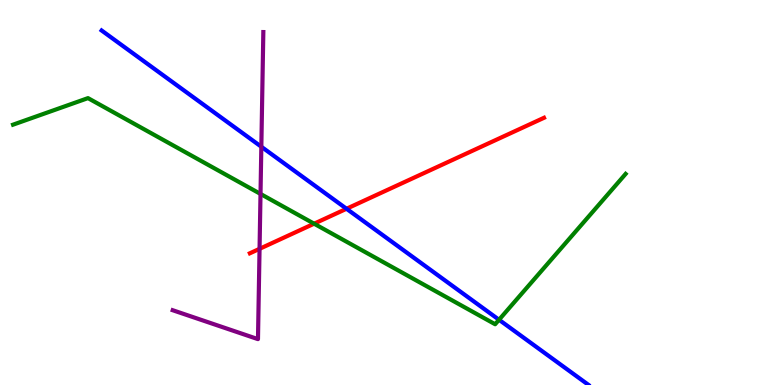[{'lines': ['blue', 'red'], 'intersections': [{'x': 4.47, 'y': 4.58}]}, {'lines': ['green', 'red'], 'intersections': [{'x': 4.05, 'y': 4.19}]}, {'lines': ['purple', 'red'], 'intersections': [{'x': 3.35, 'y': 3.54}]}, {'lines': ['blue', 'green'], 'intersections': [{'x': 6.44, 'y': 1.69}]}, {'lines': ['blue', 'purple'], 'intersections': [{'x': 3.37, 'y': 6.19}]}, {'lines': ['green', 'purple'], 'intersections': [{'x': 3.36, 'y': 4.96}]}]